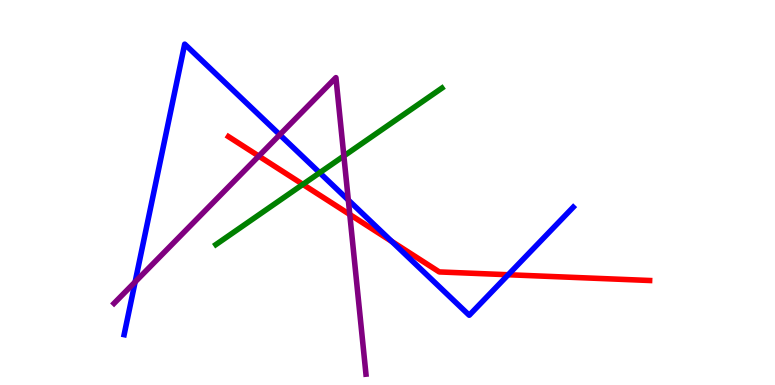[{'lines': ['blue', 'red'], 'intersections': [{'x': 5.05, 'y': 3.73}, {'x': 6.56, 'y': 2.86}]}, {'lines': ['green', 'red'], 'intersections': [{'x': 3.91, 'y': 5.21}]}, {'lines': ['purple', 'red'], 'intersections': [{'x': 3.34, 'y': 5.95}, {'x': 4.51, 'y': 4.43}]}, {'lines': ['blue', 'green'], 'intersections': [{'x': 4.12, 'y': 5.51}]}, {'lines': ['blue', 'purple'], 'intersections': [{'x': 1.74, 'y': 2.68}, {'x': 3.61, 'y': 6.5}, {'x': 4.49, 'y': 4.8}]}, {'lines': ['green', 'purple'], 'intersections': [{'x': 4.44, 'y': 5.95}]}]